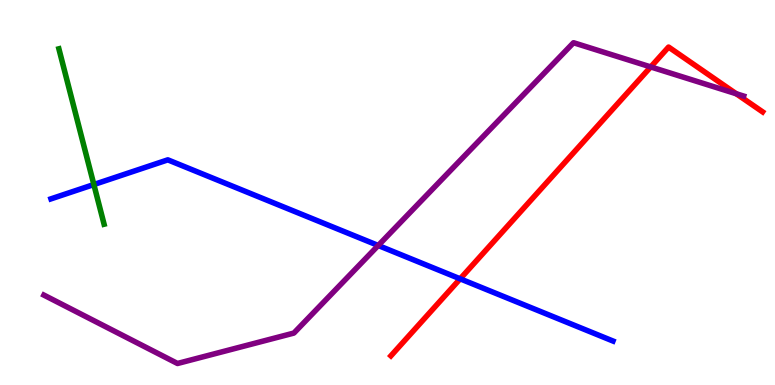[{'lines': ['blue', 'red'], 'intersections': [{'x': 5.94, 'y': 2.76}]}, {'lines': ['green', 'red'], 'intersections': []}, {'lines': ['purple', 'red'], 'intersections': [{'x': 8.4, 'y': 8.26}, {'x': 9.5, 'y': 7.56}]}, {'lines': ['blue', 'green'], 'intersections': [{'x': 1.21, 'y': 5.21}]}, {'lines': ['blue', 'purple'], 'intersections': [{'x': 4.88, 'y': 3.62}]}, {'lines': ['green', 'purple'], 'intersections': []}]